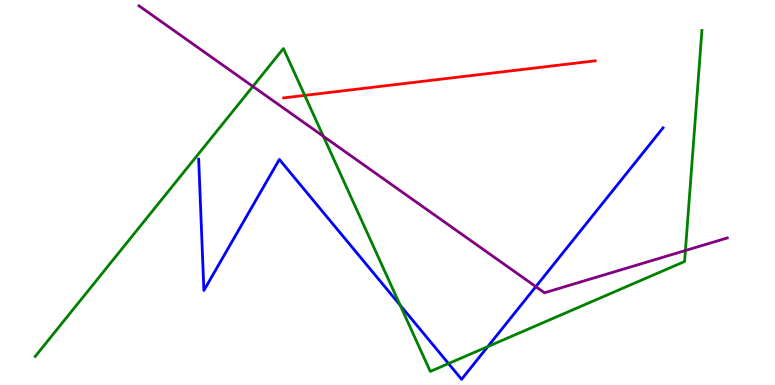[{'lines': ['blue', 'red'], 'intersections': []}, {'lines': ['green', 'red'], 'intersections': [{'x': 3.93, 'y': 7.52}]}, {'lines': ['purple', 'red'], 'intersections': []}, {'lines': ['blue', 'green'], 'intersections': [{'x': 5.16, 'y': 2.07}, {'x': 5.79, 'y': 0.557}, {'x': 6.29, 'y': 0.998}]}, {'lines': ['blue', 'purple'], 'intersections': [{'x': 6.91, 'y': 2.55}]}, {'lines': ['green', 'purple'], 'intersections': [{'x': 3.26, 'y': 7.76}, {'x': 4.17, 'y': 6.46}, {'x': 8.84, 'y': 3.49}]}]